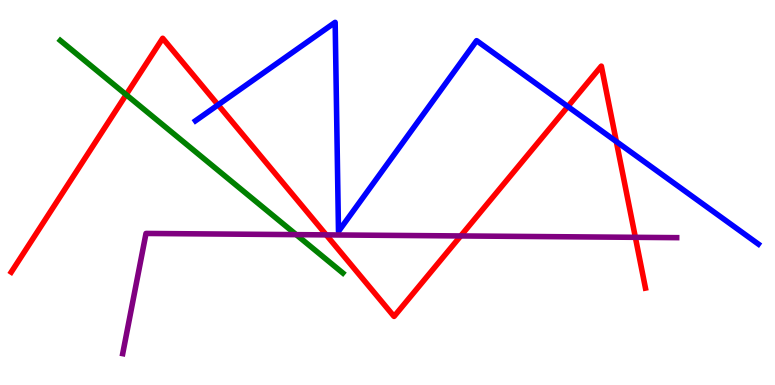[{'lines': ['blue', 'red'], 'intersections': [{'x': 2.81, 'y': 7.28}, {'x': 7.33, 'y': 7.23}, {'x': 7.95, 'y': 6.32}]}, {'lines': ['green', 'red'], 'intersections': [{'x': 1.63, 'y': 7.54}]}, {'lines': ['purple', 'red'], 'intersections': [{'x': 4.21, 'y': 3.9}, {'x': 5.94, 'y': 3.87}, {'x': 8.2, 'y': 3.84}]}, {'lines': ['blue', 'green'], 'intersections': []}, {'lines': ['blue', 'purple'], 'intersections': []}, {'lines': ['green', 'purple'], 'intersections': [{'x': 3.82, 'y': 3.91}]}]